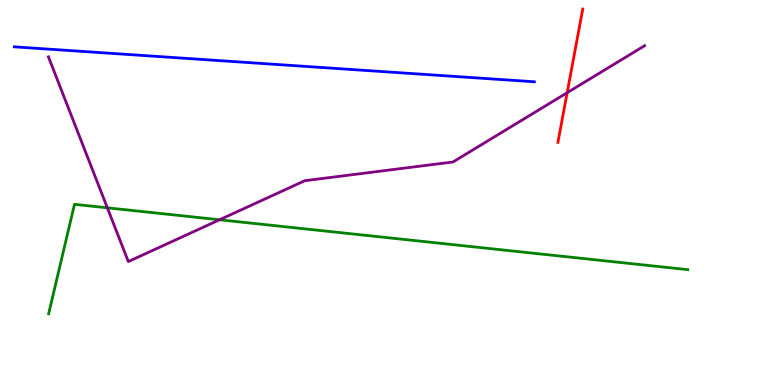[{'lines': ['blue', 'red'], 'intersections': []}, {'lines': ['green', 'red'], 'intersections': []}, {'lines': ['purple', 'red'], 'intersections': [{'x': 7.32, 'y': 7.59}]}, {'lines': ['blue', 'green'], 'intersections': []}, {'lines': ['blue', 'purple'], 'intersections': []}, {'lines': ['green', 'purple'], 'intersections': [{'x': 1.39, 'y': 4.6}, {'x': 2.83, 'y': 4.29}]}]